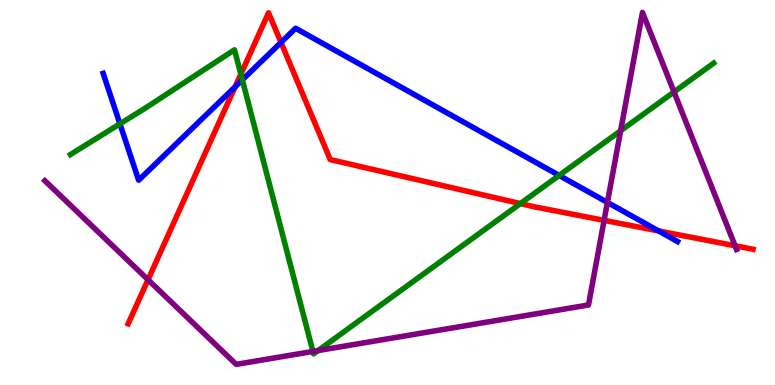[{'lines': ['blue', 'red'], 'intersections': [{'x': 3.03, 'y': 7.74}, {'x': 3.63, 'y': 8.9}, {'x': 8.5, 'y': 4.0}]}, {'lines': ['green', 'red'], 'intersections': [{'x': 3.11, 'y': 8.07}, {'x': 6.71, 'y': 4.71}]}, {'lines': ['purple', 'red'], 'intersections': [{'x': 1.91, 'y': 2.73}, {'x': 7.79, 'y': 4.28}, {'x': 9.48, 'y': 3.62}]}, {'lines': ['blue', 'green'], 'intersections': [{'x': 1.55, 'y': 6.78}, {'x': 3.13, 'y': 7.93}, {'x': 7.21, 'y': 5.44}]}, {'lines': ['blue', 'purple'], 'intersections': [{'x': 7.84, 'y': 4.74}]}, {'lines': ['green', 'purple'], 'intersections': [{'x': 4.04, 'y': 0.872}, {'x': 4.1, 'y': 0.894}, {'x': 8.01, 'y': 6.6}, {'x': 8.7, 'y': 7.61}]}]